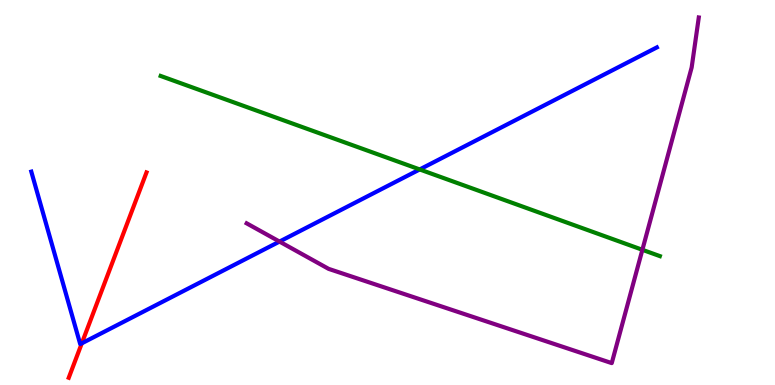[{'lines': ['blue', 'red'], 'intersections': [{'x': 1.06, 'y': 1.08}]}, {'lines': ['green', 'red'], 'intersections': []}, {'lines': ['purple', 'red'], 'intersections': []}, {'lines': ['blue', 'green'], 'intersections': [{'x': 5.42, 'y': 5.6}]}, {'lines': ['blue', 'purple'], 'intersections': [{'x': 3.61, 'y': 3.73}]}, {'lines': ['green', 'purple'], 'intersections': [{'x': 8.29, 'y': 3.51}]}]